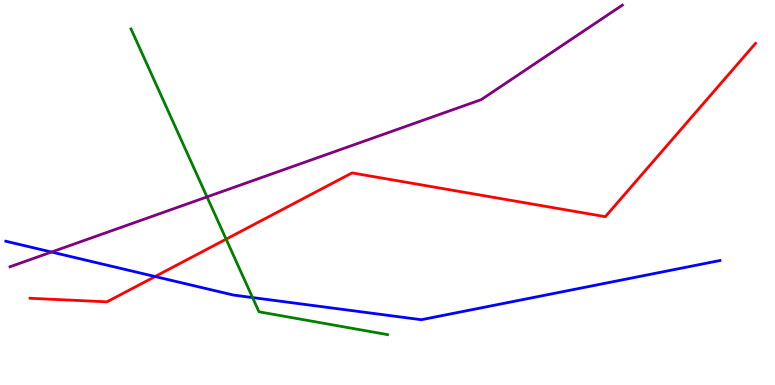[{'lines': ['blue', 'red'], 'intersections': [{'x': 2.0, 'y': 2.82}]}, {'lines': ['green', 'red'], 'intersections': [{'x': 2.92, 'y': 3.79}]}, {'lines': ['purple', 'red'], 'intersections': []}, {'lines': ['blue', 'green'], 'intersections': [{'x': 3.26, 'y': 2.27}]}, {'lines': ['blue', 'purple'], 'intersections': [{'x': 0.665, 'y': 3.45}]}, {'lines': ['green', 'purple'], 'intersections': [{'x': 2.67, 'y': 4.89}]}]